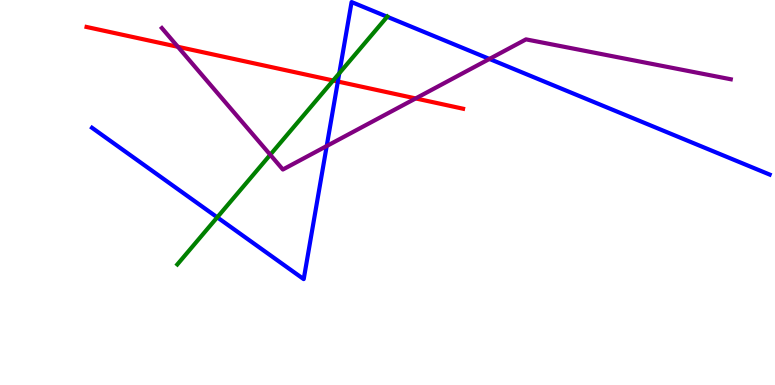[{'lines': ['blue', 'red'], 'intersections': [{'x': 4.36, 'y': 7.88}]}, {'lines': ['green', 'red'], 'intersections': [{'x': 4.3, 'y': 7.91}]}, {'lines': ['purple', 'red'], 'intersections': [{'x': 2.3, 'y': 8.78}, {'x': 5.36, 'y': 7.44}]}, {'lines': ['blue', 'green'], 'intersections': [{'x': 2.8, 'y': 4.36}, {'x': 4.38, 'y': 8.1}, {'x': 5.0, 'y': 9.57}]}, {'lines': ['blue', 'purple'], 'intersections': [{'x': 4.22, 'y': 6.21}, {'x': 6.32, 'y': 8.47}]}, {'lines': ['green', 'purple'], 'intersections': [{'x': 3.49, 'y': 5.98}]}]